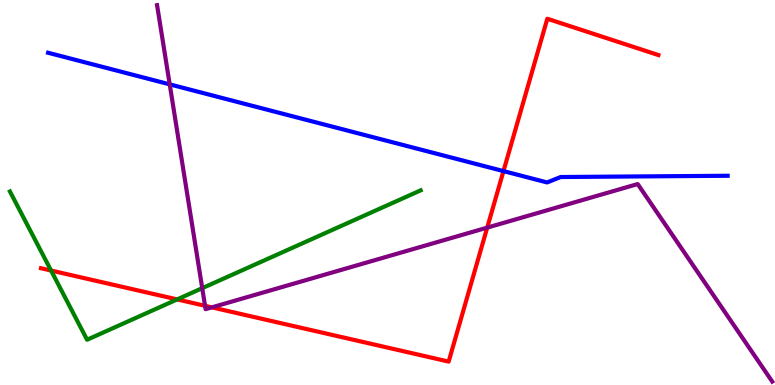[{'lines': ['blue', 'red'], 'intersections': [{'x': 6.5, 'y': 5.56}]}, {'lines': ['green', 'red'], 'intersections': [{'x': 0.659, 'y': 2.97}, {'x': 2.29, 'y': 2.22}]}, {'lines': ['purple', 'red'], 'intersections': [{'x': 2.65, 'y': 2.06}, {'x': 2.73, 'y': 2.02}, {'x': 6.29, 'y': 4.09}]}, {'lines': ['blue', 'green'], 'intersections': []}, {'lines': ['blue', 'purple'], 'intersections': [{'x': 2.19, 'y': 7.81}]}, {'lines': ['green', 'purple'], 'intersections': [{'x': 2.61, 'y': 2.52}]}]